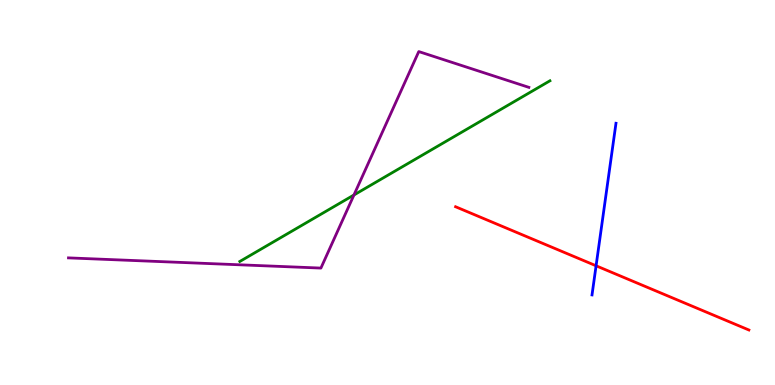[{'lines': ['blue', 'red'], 'intersections': [{'x': 7.69, 'y': 3.1}]}, {'lines': ['green', 'red'], 'intersections': []}, {'lines': ['purple', 'red'], 'intersections': []}, {'lines': ['blue', 'green'], 'intersections': []}, {'lines': ['blue', 'purple'], 'intersections': []}, {'lines': ['green', 'purple'], 'intersections': [{'x': 4.57, 'y': 4.94}]}]